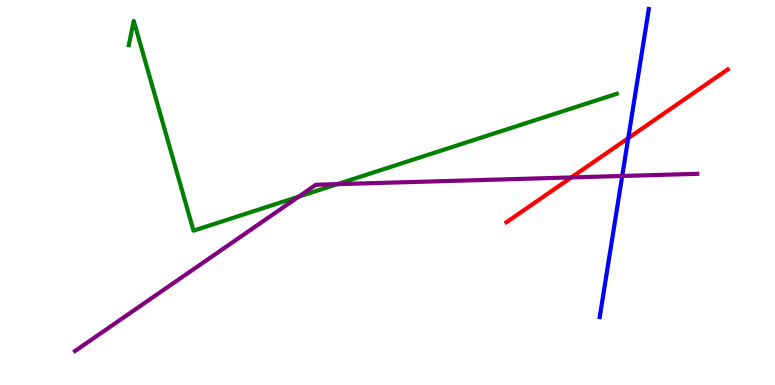[{'lines': ['blue', 'red'], 'intersections': [{'x': 8.11, 'y': 6.41}]}, {'lines': ['green', 'red'], 'intersections': []}, {'lines': ['purple', 'red'], 'intersections': [{'x': 7.37, 'y': 5.39}]}, {'lines': ['blue', 'green'], 'intersections': []}, {'lines': ['blue', 'purple'], 'intersections': [{'x': 8.03, 'y': 5.43}]}, {'lines': ['green', 'purple'], 'intersections': [{'x': 3.85, 'y': 4.89}, {'x': 4.35, 'y': 5.22}]}]